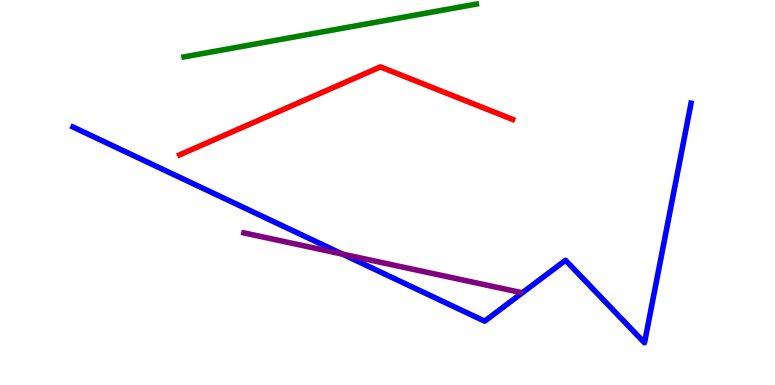[{'lines': ['blue', 'red'], 'intersections': []}, {'lines': ['green', 'red'], 'intersections': []}, {'lines': ['purple', 'red'], 'intersections': []}, {'lines': ['blue', 'green'], 'intersections': []}, {'lines': ['blue', 'purple'], 'intersections': [{'x': 4.42, 'y': 3.4}]}, {'lines': ['green', 'purple'], 'intersections': []}]